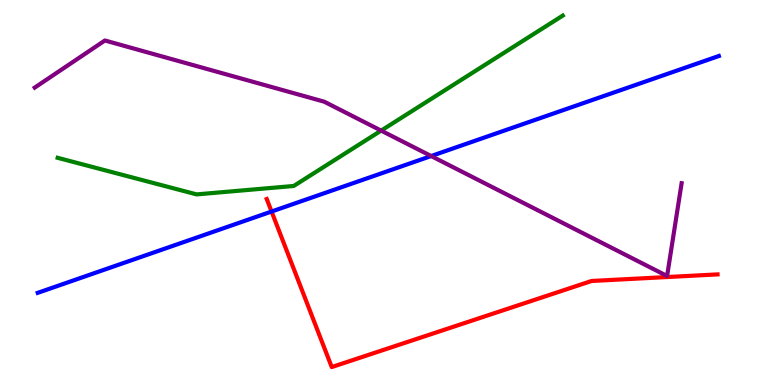[{'lines': ['blue', 'red'], 'intersections': [{'x': 3.5, 'y': 4.51}]}, {'lines': ['green', 'red'], 'intersections': []}, {'lines': ['purple', 'red'], 'intersections': []}, {'lines': ['blue', 'green'], 'intersections': []}, {'lines': ['blue', 'purple'], 'intersections': [{'x': 5.56, 'y': 5.95}]}, {'lines': ['green', 'purple'], 'intersections': [{'x': 4.92, 'y': 6.61}]}]